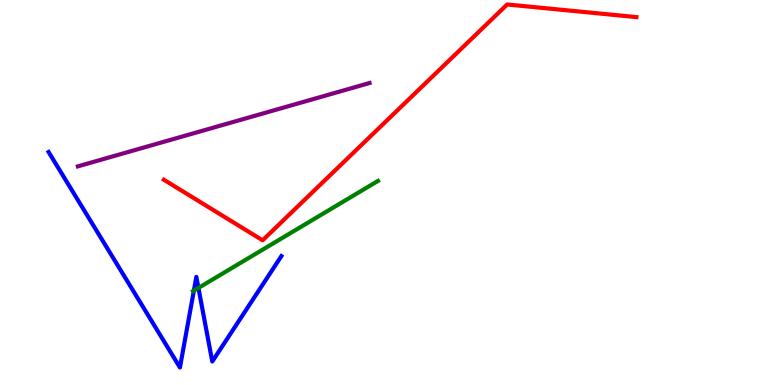[{'lines': ['blue', 'red'], 'intersections': []}, {'lines': ['green', 'red'], 'intersections': []}, {'lines': ['purple', 'red'], 'intersections': []}, {'lines': ['blue', 'green'], 'intersections': [{'x': 2.5, 'y': 2.45}, {'x': 2.56, 'y': 2.52}]}, {'lines': ['blue', 'purple'], 'intersections': []}, {'lines': ['green', 'purple'], 'intersections': []}]